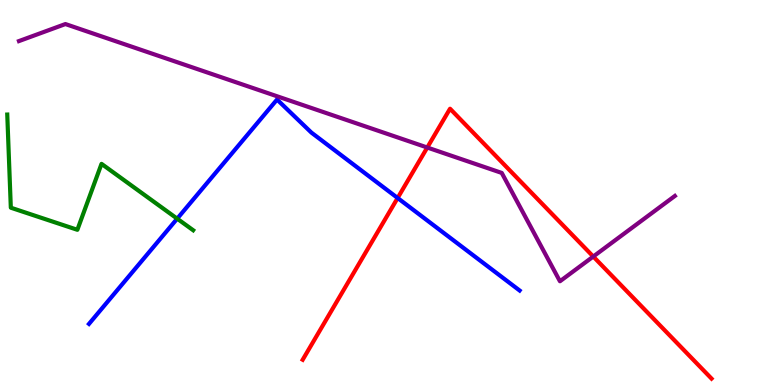[{'lines': ['blue', 'red'], 'intersections': [{'x': 5.13, 'y': 4.86}]}, {'lines': ['green', 'red'], 'intersections': []}, {'lines': ['purple', 'red'], 'intersections': [{'x': 5.51, 'y': 6.17}, {'x': 7.65, 'y': 3.34}]}, {'lines': ['blue', 'green'], 'intersections': [{'x': 2.29, 'y': 4.32}]}, {'lines': ['blue', 'purple'], 'intersections': []}, {'lines': ['green', 'purple'], 'intersections': []}]